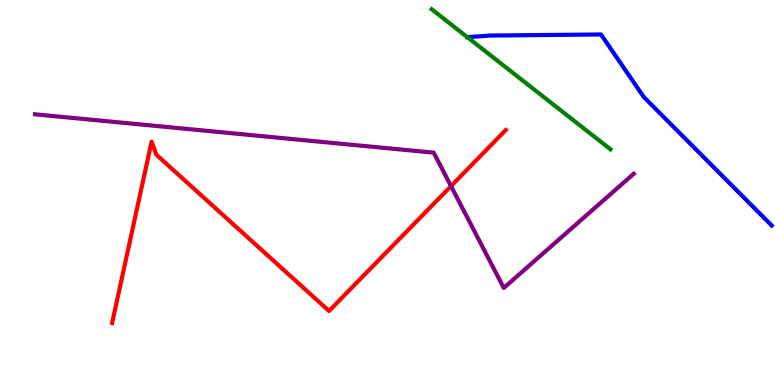[{'lines': ['blue', 'red'], 'intersections': []}, {'lines': ['green', 'red'], 'intersections': []}, {'lines': ['purple', 'red'], 'intersections': [{'x': 5.82, 'y': 5.17}]}, {'lines': ['blue', 'green'], 'intersections': [{'x': 6.03, 'y': 9.03}]}, {'lines': ['blue', 'purple'], 'intersections': []}, {'lines': ['green', 'purple'], 'intersections': []}]